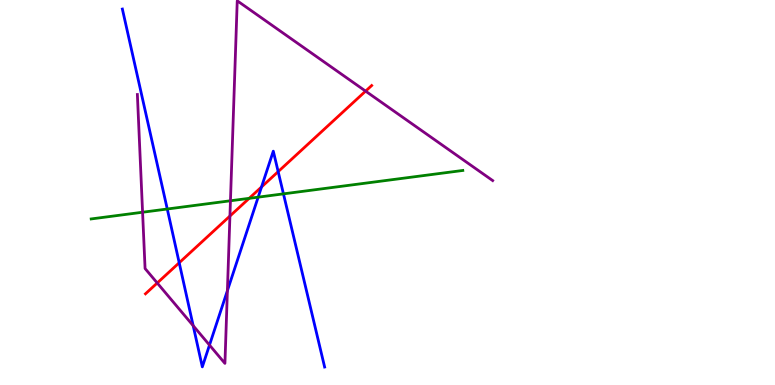[{'lines': ['blue', 'red'], 'intersections': [{'x': 2.31, 'y': 3.18}, {'x': 3.37, 'y': 5.14}, {'x': 3.59, 'y': 5.54}]}, {'lines': ['green', 'red'], 'intersections': [{'x': 3.22, 'y': 4.85}]}, {'lines': ['purple', 'red'], 'intersections': [{'x': 2.03, 'y': 2.65}, {'x': 2.97, 'y': 4.39}, {'x': 4.72, 'y': 7.63}]}, {'lines': ['blue', 'green'], 'intersections': [{'x': 2.16, 'y': 4.57}, {'x': 3.33, 'y': 4.88}, {'x': 3.66, 'y': 4.96}]}, {'lines': ['blue', 'purple'], 'intersections': [{'x': 2.49, 'y': 1.54}, {'x': 2.7, 'y': 1.04}, {'x': 2.93, 'y': 2.45}]}, {'lines': ['green', 'purple'], 'intersections': [{'x': 1.84, 'y': 4.49}, {'x': 2.97, 'y': 4.79}]}]